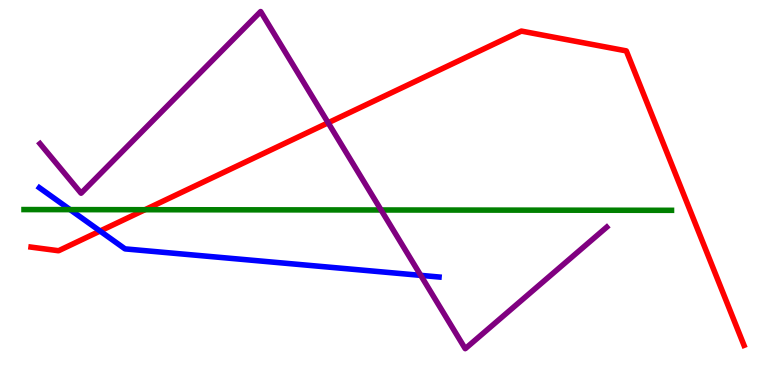[{'lines': ['blue', 'red'], 'intersections': [{'x': 1.29, 'y': 4.0}]}, {'lines': ['green', 'red'], 'intersections': [{'x': 1.87, 'y': 4.55}]}, {'lines': ['purple', 'red'], 'intersections': [{'x': 4.23, 'y': 6.81}]}, {'lines': ['blue', 'green'], 'intersections': [{'x': 0.904, 'y': 4.56}]}, {'lines': ['blue', 'purple'], 'intersections': [{'x': 5.43, 'y': 2.85}]}, {'lines': ['green', 'purple'], 'intersections': [{'x': 4.92, 'y': 4.55}]}]